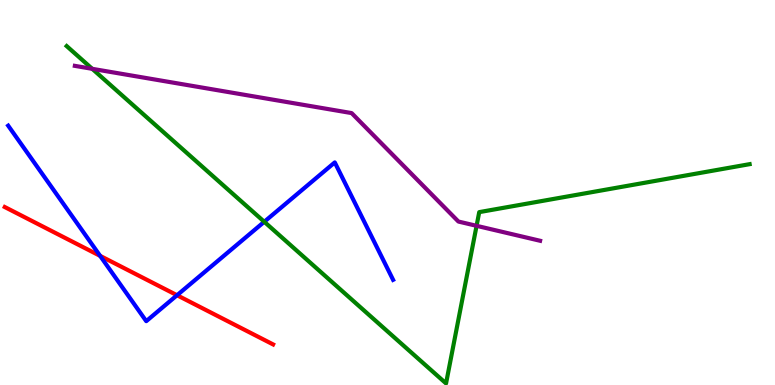[{'lines': ['blue', 'red'], 'intersections': [{'x': 1.29, 'y': 3.35}, {'x': 2.28, 'y': 2.33}]}, {'lines': ['green', 'red'], 'intersections': []}, {'lines': ['purple', 'red'], 'intersections': []}, {'lines': ['blue', 'green'], 'intersections': [{'x': 3.41, 'y': 4.24}]}, {'lines': ['blue', 'purple'], 'intersections': []}, {'lines': ['green', 'purple'], 'intersections': [{'x': 1.19, 'y': 8.21}, {'x': 6.15, 'y': 4.13}]}]